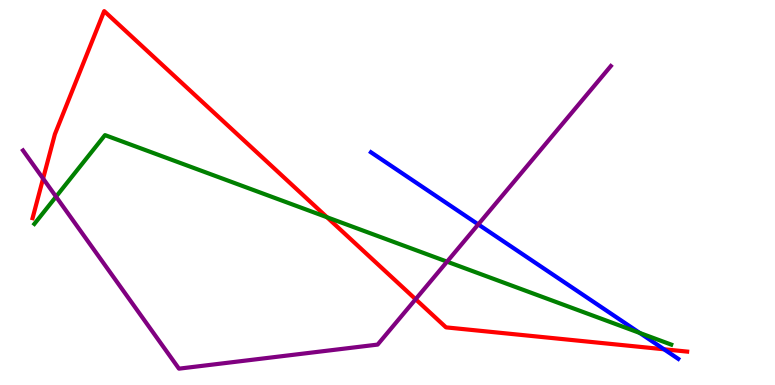[{'lines': ['blue', 'red'], 'intersections': [{'x': 8.57, 'y': 0.928}]}, {'lines': ['green', 'red'], 'intersections': [{'x': 4.22, 'y': 4.36}]}, {'lines': ['purple', 'red'], 'intersections': [{'x': 0.556, 'y': 5.36}, {'x': 5.36, 'y': 2.23}]}, {'lines': ['blue', 'green'], 'intersections': [{'x': 8.25, 'y': 1.35}]}, {'lines': ['blue', 'purple'], 'intersections': [{'x': 6.17, 'y': 4.17}]}, {'lines': ['green', 'purple'], 'intersections': [{'x': 0.723, 'y': 4.89}, {'x': 5.77, 'y': 3.2}]}]